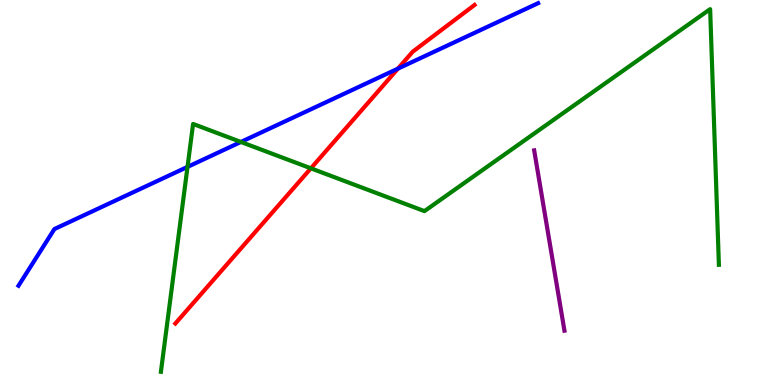[{'lines': ['blue', 'red'], 'intersections': [{'x': 5.13, 'y': 8.22}]}, {'lines': ['green', 'red'], 'intersections': [{'x': 4.01, 'y': 5.63}]}, {'lines': ['purple', 'red'], 'intersections': []}, {'lines': ['blue', 'green'], 'intersections': [{'x': 2.42, 'y': 5.67}, {'x': 3.11, 'y': 6.31}]}, {'lines': ['blue', 'purple'], 'intersections': []}, {'lines': ['green', 'purple'], 'intersections': []}]